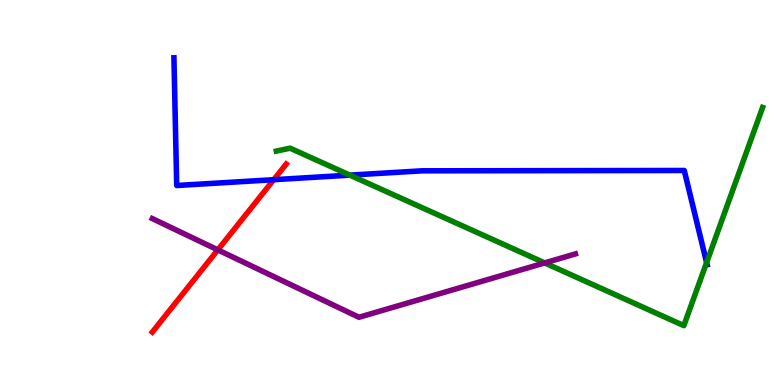[{'lines': ['blue', 'red'], 'intersections': [{'x': 3.53, 'y': 5.33}]}, {'lines': ['green', 'red'], 'intersections': []}, {'lines': ['purple', 'red'], 'intersections': [{'x': 2.81, 'y': 3.51}]}, {'lines': ['blue', 'green'], 'intersections': [{'x': 4.51, 'y': 5.45}, {'x': 9.12, 'y': 3.18}]}, {'lines': ['blue', 'purple'], 'intersections': []}, {'lines': ['green', 'purple'], 'intersections': [{'x': 7.03, 'y': 3.17}]}]